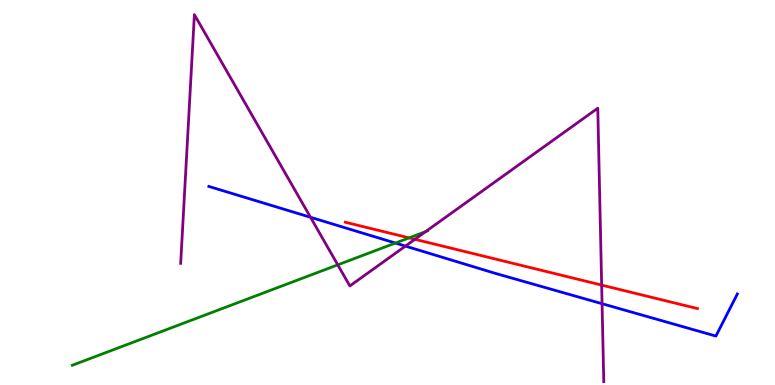[{'lines': ['blue', 'red'], 'intersections': []}, {'lines': ['green', 'red'], 'intersections': [{'x': 5.28, 'y': 3.82}]}, {'lines': ['purple', 'red'], 'intersections': [{'x': 5.35, 'y': 3.78}, {'x': 7.76, 'y': 2.6}]}, {'lines': ['blue', 'green'], 'intersections': [{'x': 5.1, 'y': 3.69}]}, {'lines': ['blue', 'purple'], 'intersections': [{'x': 4.01, 'y': 4.36}, {'x': 5.23, 'y': 3.61}, {'x': 7.77, 'y': 2.11}]}, {'lines': ['green', 'purple'], 'intersections': [{'x': 4.36, 'y': 3.12}, {'x': 5.49, 'y': 3.98}]}]